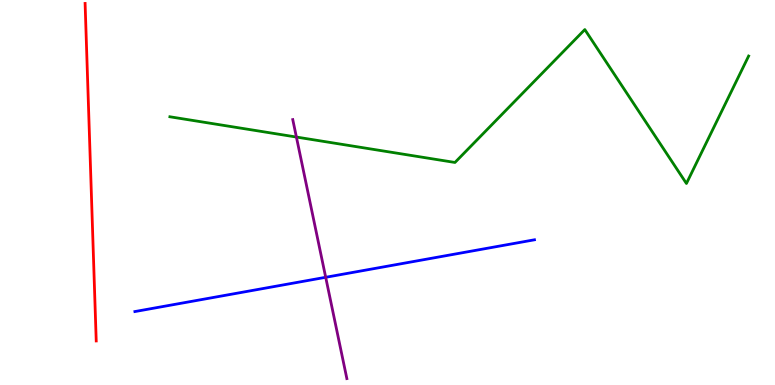[{'lines': ['blue', 'red'], 'intersections': []}, {'lines': ['green', 'red'], 'intersections': []}, {'lines': ['purple', 'red'], 'intersections': []}, {'lines': ['blue', 'green'], 'intersections': []}, {'lines': ['blue', 'purple'], 'intersections': [{'x': 4.2, 'y': 2.8}]}, {'lines': ['green', 'purple'], 'intersections': [{'x': 3.82, 'y': 6.44}]}]